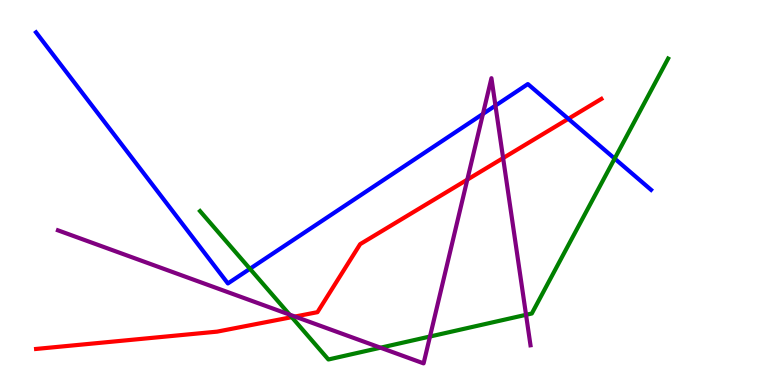[{'lines': ['blue', 'red'], 'intersections': [{'x': 7.33, 'y': 6.91}]}, {'lines': ['green', 'red'], 'intersections': [{'x': 3.76, 'y': 1.76}]}, {'lines': ['purple', 'red'], 'intersections': [{'x': 3.81, 'y': 1.78}, {'x': 6.03, 'y': 5.33}, {'x': 6.49, 'y': 5.89}]}, {'lines': ['blue', 'green'], 'intersections': [{'x': 3.22, 'y': 3.02}, {'x': 7.93, 'y': 5.88}]}, {'lines': ['blue', 'purple'], 'intersections': [{'x': 6.23, 'y': 7.04}, {'x': 6.39, 'y': 7.26}]}, {'lines': ['green', 'purple'], 'intersections': [{'x': 3.74, 'y': 1.83}, {'x': 4.91, 'y': 0.969}, {'x': 5.55, 'y': 1.26}, {'x': 6.79, 'y': 1.82}]}]